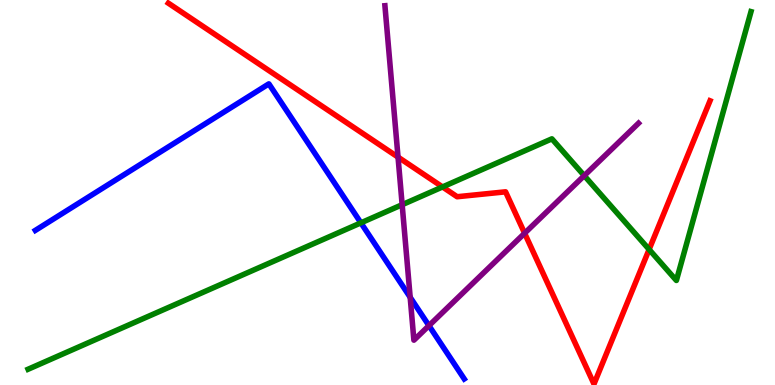[{'lines': ['blue', 'red'], 'intersections': []}, {'lines': ['green', 'red'], 'intersections': [{'x': 5.71, 'y': 5.14}, {'x': 8.38, 'y': 3.52}]}, {'lines': ['purple', 'red'], 'intersections': [{'x': 5.14, 'y': 5.92}, {'x': 6.77, 'y': 3.94}]}, {'lines': ['blue', 'green'], 'intersections': [{'x': 4.66, 'y': 4.21}]}, {'lines': ['blue', 'purple'], 'intersections': [{'x': 5.29, 'y': 2.28}, {'x': 5.53, 'y': 1.54}]}, {'lines': ['green', 'purple'], 'intersections': [{'x': 5.19, 'y': 4.68}, {'x': 7.54, 'y': 5.44}]}]